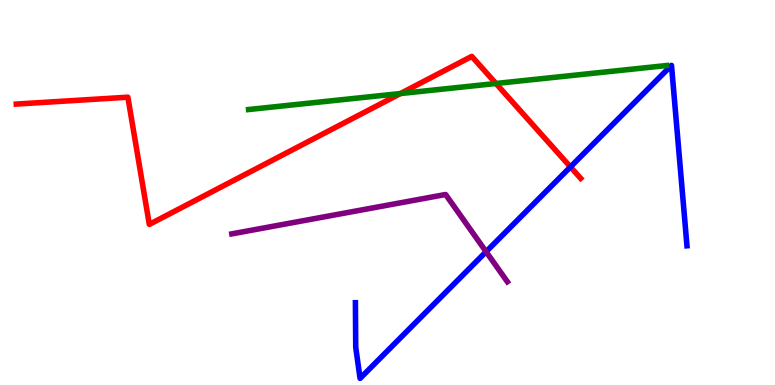[{'lines': ['blue', 'red'], 'intersections': [{'x': 7.36, 'y': 5.66}]}, {'lines': ['green', 'red'], 'intersections': [{'x': 5.17, 'y': 7.57}, {'x': 6.4, 'y': 7.83}]}, {'lines': ['purple', 'red'], 'intersections': []}, {'lines': ['blue', 'green'], 'intersections': []}, {'lines': ['blue', 'purple'], 'intersections': [{'x': 6.27, 'y': 3.46}]}, {'lines': ['green', 'purple'], 'intersections': []}]